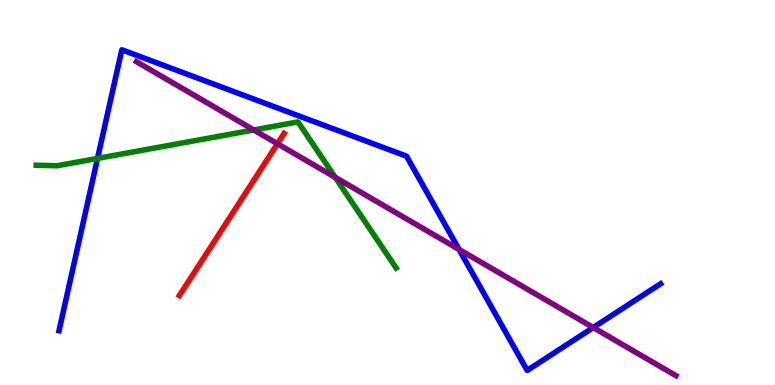[{'lines': ['blue', 'red'], 'intersections': []}, {'lines': ['green', 'red'], 'intersections': []}, {'lines': ['purple', 'red'], 'intersections': [{'x': 3.58, 'y': 6.27}]}, {'lines': ['blue', 'green'], 'intersections': [{'x': 1.26, 'y': 5.89}]}, {'lines': ['blue', 'purple'], 'intersections': [{'x': 5.92, 'y': 3.52}, {'x': 7.65, 'y': 1.49}]}, {'lines': ['green', 'purple'], 'intersections': [{'x': 3.27, 'y': 6.62}, {'x': 4.33, 'y': 5.39}]}]